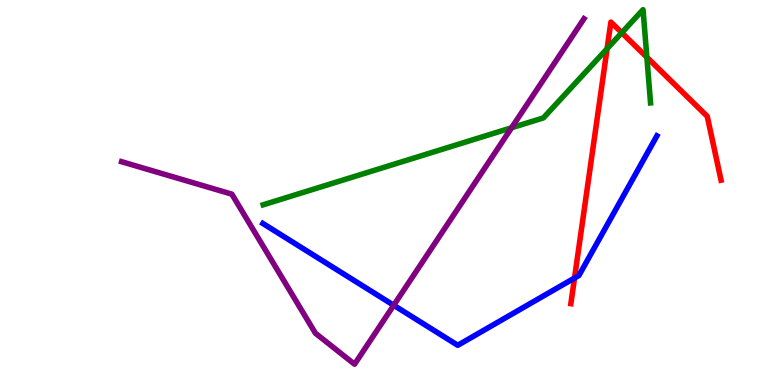[{'lines': ['blue', 'red'], 'intersections': [{'x': 7.41, 'y': 2.78}]}, {'lines': ['green', 'red'], 'intersections': [{'x': 7.83, 'y': 8.73}, {'x': 8.02, 'y': 9.15}, {'x': 8.35, 'y': 8.51}]}, {'lines': ['purple', 'red'], 'intersections': []}, {'lines': ['blue', 'green'], 'intersections': []}, {'lines': ['blue', 'purple'], 'intersections': [{'x': 5.08, 'y': 2.07}]}, {'lines': ['green', 'purple'], 'intersections': [{'x': 6.6, 'y': 6.68}]}]